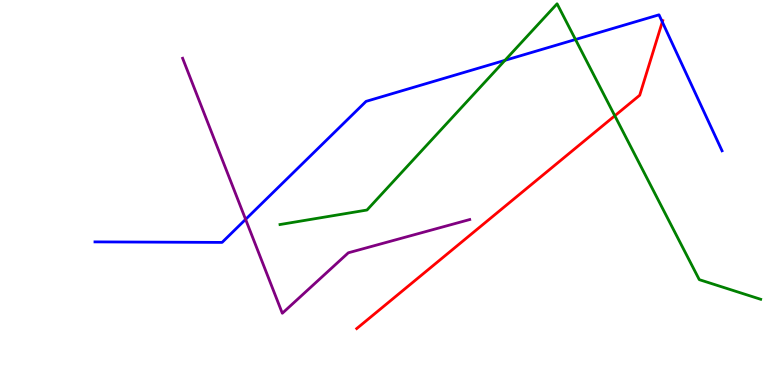[{'lines': ['blue', 'red'], 'intersections': [{'x': 8.55, 'y': 9.43}]}, {'lines': ['green', 'red'], 'intersections': [{'x': 7.93, 'y': 6.99}]}, {'lines': ['purple', 'red'], 'intersections': []}, {'lines': ['blue', 'green'], 'intersections': [{'x': 6.52, 'y': 8.43}, {'x': 7.43, 'y': 8.97}]}, {'lines': ['blue', 'purple'], 'intersections': [{'x': 3.17, 'y': 4.3}]}, {'lines': ['green', 'purple'], 'intersections': []}]